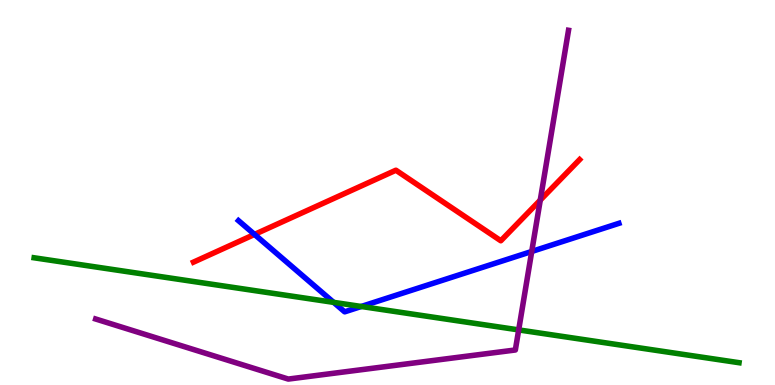[{'lines': ['blue', 'red'], 'intersections': [{'x': 3.28, 'y': 3.91}]}, {'lines': ['green', 'red'], 'intersections': []}, {'lines': ['purple', 'red'], 'intersections': [{'x': 6.97, 'y': 4.8}]}, {'lines': ['blue', 'green'], 'intersections': [{'x': 4.31, 'y': 2.15}, {'x': 4.66, 'y': 2.04}]}, {'lines': ['blue', 'purple'], 'intersections': [{'x': 6.86, 'y': 3.47}]}, {'lines': ['green', 'purple'], 'intersections': [{'x': 6.69, 'y': 1.43}]}]